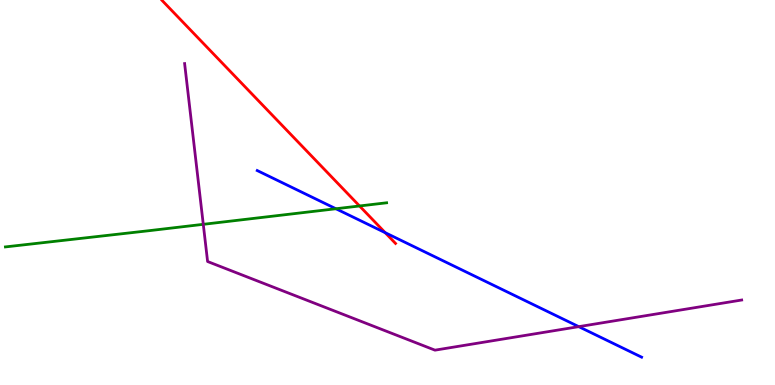[{'lines': ['blue', 'red'], 'intersections': [{'x': 4.97, 'y': 3.96}]}, {'lines': ['green', 'red'], 'intersections': [{'x': 4.64, 'y': 4.65}]}, {'lines': ['purple', 'red'], 'intersections': []}, {'lines': ['blue', 'green'], 'intersections': [{'x': 4.33, 'y': 4.58}]}, {'lines': ['blue', 'purple'], 'intersections': [{'x': 7.47, 'y': 1.52}]}, {'lines': ['green', 'purple'], 'intersections': [{'x': 2.62, 'y': 4.17}]}]